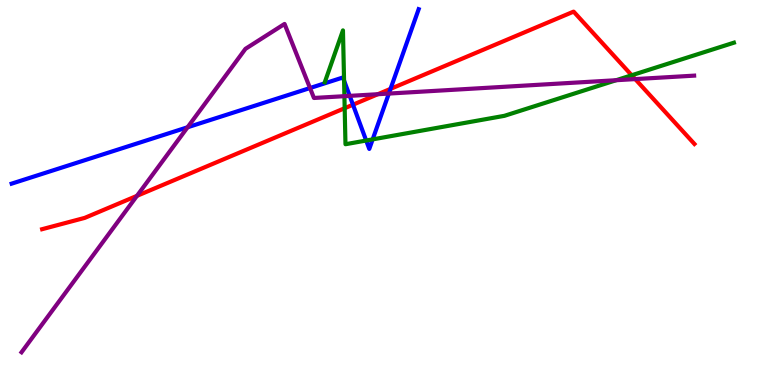[{'lines': ['blue', 'red'], 'intersections': [{'x': 4.55, 'y': 7.28}, {'x': 5.04, 'y': 7.69}]}, {'lines': ['green', 'red'], 'intersections': [{'x': 4.45, 'y': 7.19}, {'x': 8.15, 'y': 8.05}]}, {'lines': ['purple', 'red'], 'intersections': [{'x': 1.77, 'y': 4.91}, {'x': 4.88, 'y': 7.55}, {'x': 8.2, 'y': 7.95}]}, {'lines': ['blue', 'green'], 'intersections': [{'x': 4.44, 'y': 7.91}, {'x': 4.72, 'y': 6.35}, {'x': 4.81, 'y': 6.38}]}, {'lines': ['blue', 'purple'], 'intersections': [{'x': 2.42, 'y': 6.69}, {'x': 4.0, 'y': 7.71}, {'x': 4.51, 'y': 7.51}, {'x': 5.02, 'y': 7.57}]}, {'lines': ['green', 'purple'], 'intersections': [{'x': 4.44, 'y': 7.5}, {'x': 7.95, 'y': 7.92}]}]